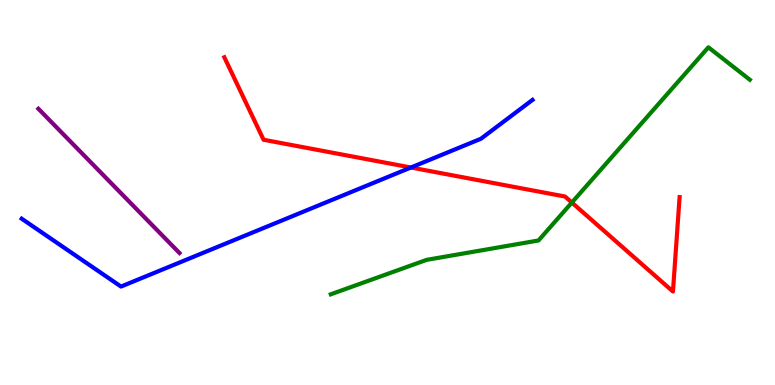[{'lines': ['blue', 'red'], 'intersections': [{'x': 5.3, 'y': 5.65}]}, {'lines': ['green', 'red'], 'intersections': [{'x': 7.38, 'y': 4.74}]}, {'lines': ['purple', 'red'], 'intersections': []}, {'lines': ['blue', 'green'], 'intersections': []}, {'lines': ['blue', 'purple'], 'intersections': []}, {'lines': ['green', 'purple'], 'intersections': []}]